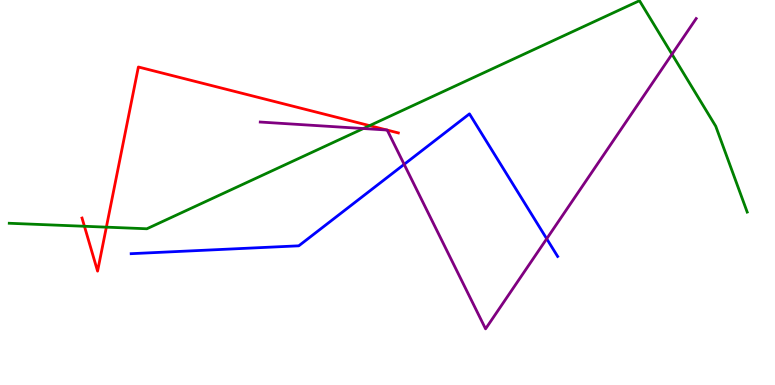[{'lines': ['blue', 'red'], 'intersections': []}, {'lines': ['green', 'red'], 'intersections': [{'x': 1.09, 'y': 4.12}, {'x': 1.37, 'y': 4.1}, {'x': 4.77, 'y': 6.74}]}, {'lines': ['purple', 'red'], 'intersections': [{'x': 4.99, 'y': 6.62}, {'x': 5.0, 'y': 6.62}]}, {'lines': ['blue', 'green'], 'intersections': []}, {'lines': ['blue', 'purple'], 'intersections': [{'x': 5.22, 'y': 5.73}, {'x': 7.05, 'y': 3.8}]}, {'lines': ['green', 'purple'], 'intersections': [{'x': 4.69, 'y': 6.66}, {'x': 8.67, 'y': 8.59}]}]